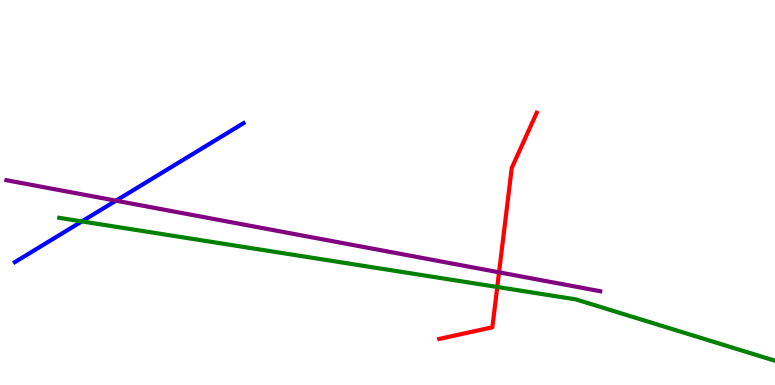[{'lines': ['blue', 'red'], 'intersections': []}, {'lines': ['green', 'red'], 'intersections': [{'x': 6.42, 'y': 2.55}]}, {'lines': ['purple', 'red'], 'intersections': [{'x': 6.44, 'y': 2.93}]}, {'lines': ['blue', 'green'], 'intersections': [{'x': 1.06, 'y': 4.25}]}, {'lines': ['blue', 'purple'], 'intersections': [{'x': 1.5, 'y': 4.79}]}, {'lines': ['green', 'purple'], 'intersections': []}]